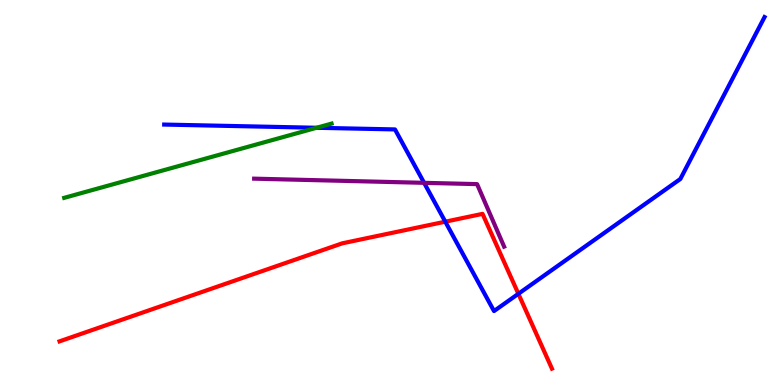[{'lines': ['blue', 'red'], 'intersections': [{'x': 5.75, 'y': 4.24}, {'x': 6.69, 'y': 2.37}]}, {'lines': ['green', 'red'], 'intersections': []}, {'lines': ['purple', 'red'], 'intersections': []}, {'lines': ['blue', 'green'], 'intersections': [{'x': 4.08, 'y': 6.68}]}, {'lines': ['blue', 'purple'], 'intersections': [{'x': 5.47, 'y': 5.25}]}, {'lines': ['green', 'purple'], 'intersections': []}]